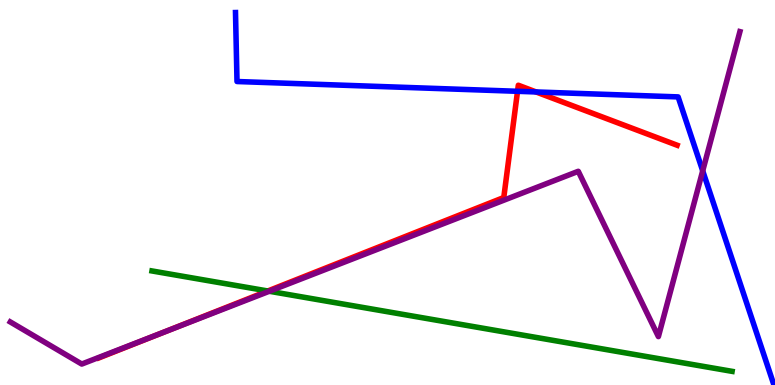[{'lines': ['blue', 'red'], 'intersections': [{'x': 6.68, 'y': 7.63}, {'x': 6.92, 'y': 7.61}]}, {'lines': ['green', 'red'], 'intersections': [{'x': 3.46, 'y': 2.44}]}, {'lines': ['purple', 'red'], 'intersections': [{'x': 2.08, 'y': 1.35}]}, {'lines': ['blue', 'green'], 'intersections': []}, {'lines': ['blue', 'purple'], 'intersections': [{'x': 9.07, 'y': 5.56}]}, {'lines': ['green', 'purple'], 'intersections': [{'x': 3.47, 'y': 2.43}]}]